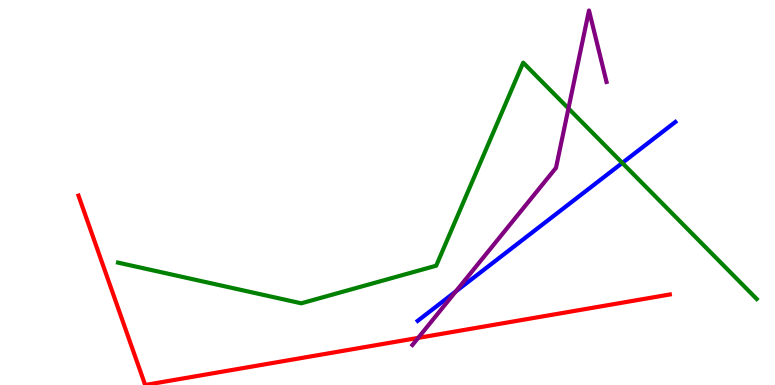[{'lines': ['blue', 'red'], 'intersections': []}, {'lines': ['green', 'red'], 'intersections': []}, {'lines': ['purple', 'red'], 'intersections': [{'x': 5.4, 'y': 1.22}]}, {'lines': ['blue', 'green'], 'intersections': [{'x': 8.03, 'y': 5.77}]}, {'lines': ['blue', 'purple'], 'intersections': [{'x': 5.88, 'y': 2.43}]}, {'lines': ['green', 'purple'], 'intersections': [{'x': 7.33, 'y': 7.18}]}]